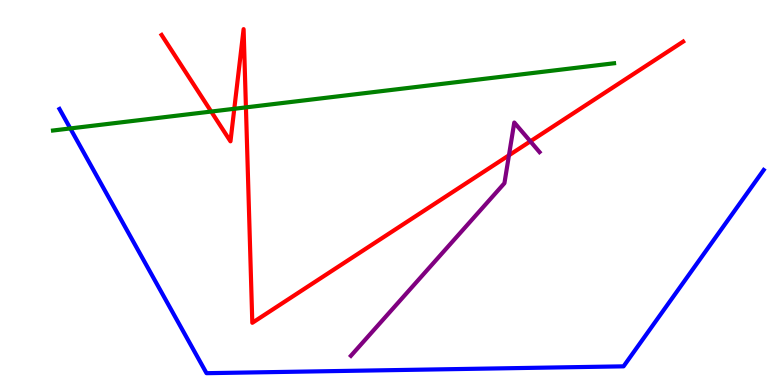[{'lines': ['blue', 'red'], 'intersections': []}, {'lines': ['green', 'red'], 'intersections': [{'x': 2.73, 'y': 7.1}, {'x': 3.02, 'y': 7.17}, {'x': 3.17, 'y': 7.21}]}, {'lines': ['purple', 'red'], 'intersections': [{'x': 6.57, 'y': 5.97}, {'x': 6.84, 'y': 6.33}]}, {'lines': ['blue', 'green'], 'intersections': [{'x': 0.907, 'y': 6.66}]}, {'lines': ['blue', 'purple'], 'intersections': []}, {'lines': ['green', 'purple'], 'intersections': []}]